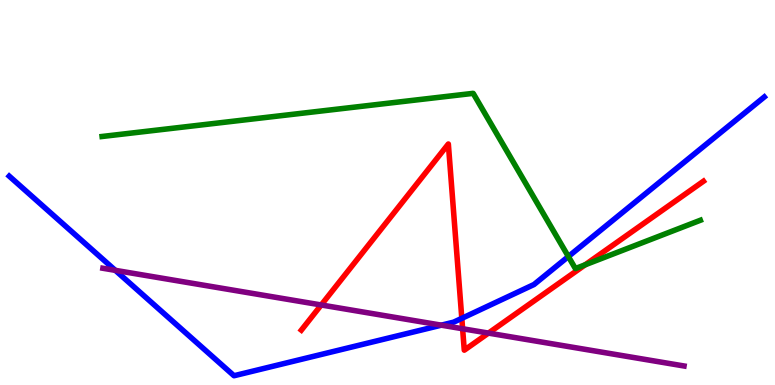[{'lines': ['blue', 'red'], 'intersections': [{'x': 5.96, 'y': 1.73}]}, {'lines': ['green', 'red'], 'intersections': [{'x': 7.55, 'y': 3.12}]}, {'lines': ['purple', 'red'], 'intersections': [{'x': 4.14, 'y': 2.08}, {'x': 5.97, 'y': 1.46}, {'x': 6.3, 'y': 1.35}]}, {'lines': ['blue', 'green'], 'intersections': [{'x': 7.33, 'y': 3.34}]}, {'lines': ['blue', 'purple'], 'intersections': [{'x': 1.49, 'y': 2.98}, {'x': 5.69, 'y': 1.55}]}, {'lines': ['green', 'purple'], 'intersections': []}]